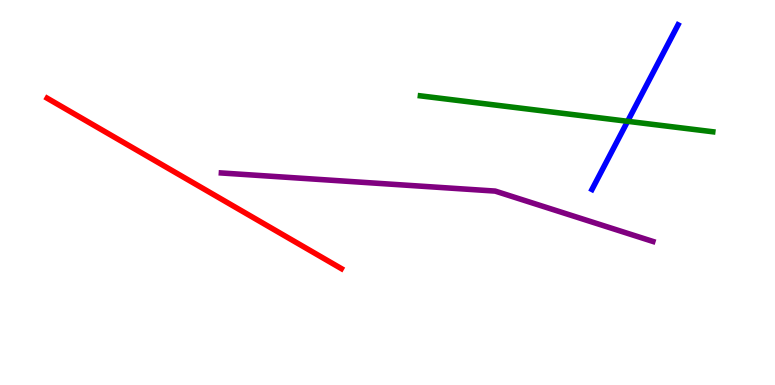[{'lines': ['blue', 'red'], 'intersections': []}, {'lines': ['green', 'red'], 'intersections': []}, {'lines': ['purple', 'red'], 'intersections': []}, {'lines': ['blue', 'green'], 'intersections': [{'x': 8.1, 'y': 6.85}]}, {'lines': ['blue', 'purple'], 'intersections': []}, {'lines': ['green', 'purple'], 'intersections': []}]